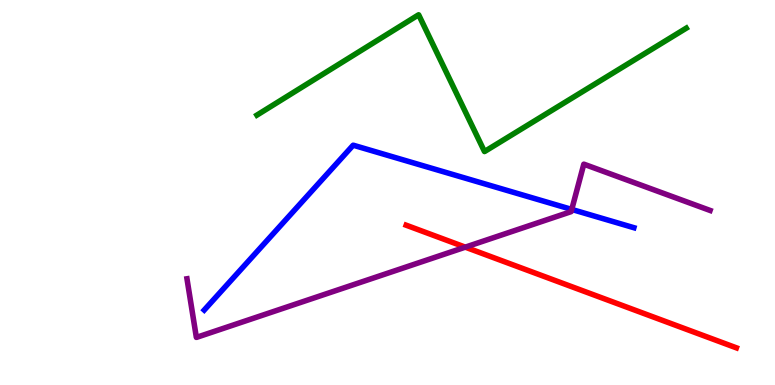[{'lines': ['blue', 'red'], 'intersections': []}, {'lines': ['green', 'red'], 'intersections': []}, {'lines': ['purple', 'red'], 'intersections': [{'x': 6.0, 'y': 3.58}]}, {'lines': ['blue', 'green'], 'intersections': []}, {'lines': ['blue', 'purple'], 'intersections': [{'x': 7.38, 'y': 4.56}]}, {'lines': ['green', 'purple'], 'intersections': []}]